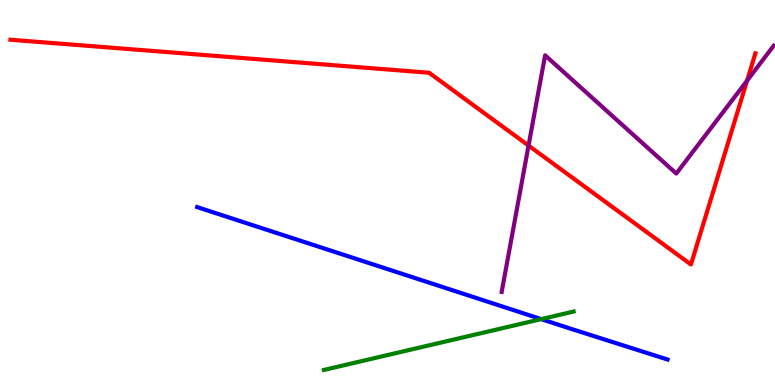[{'lines': ['blue', 'red'], 'intersections': []}, {'lines': ['green', 'red'], 'intersections': []}, {'lines': ['purple', 'red'], 'intersections': [{'x': 6.82, 'y': 6.22}, {'x': 9.64, 'y': 7.9}]}, {'lines': ['blue', 'green'], 'intersections': [{'x': 6.98, 'y': 1.71}]}, {'lines': ['blue', 'purple'], 'intersections': []}, {'lines': ['green', 'purple'], 'intersections': []}]